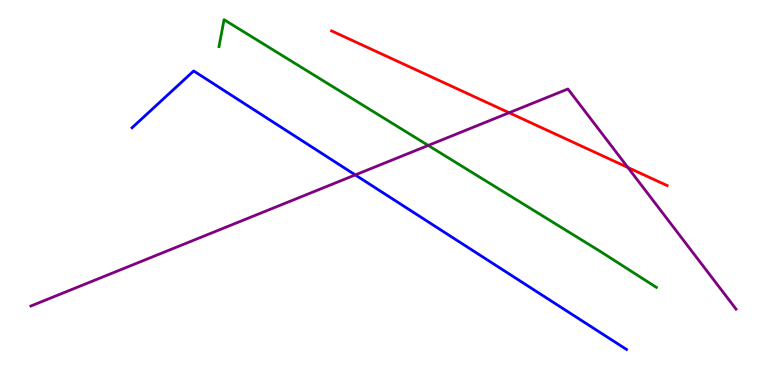[{'lines': ['blue', 'red'], 'intersections': []}, {'lines': ['green', 'red'], 'intersections': []}, {'lines': ['purple', 'red'], 'intersections': [{'x': 6.57, 'y': 7.07}, {'x': 8.1, 'y': 5.65}]}, {'lines': ['blue', 'green'], 'intersections': []}, {'lines': ['blue', 'purple'], 'intersections': [{'x': 4.58, 'y': 5.46}]}, {'lines': ['green', 'purple'], 'intersections': [{'x': 5.53, 'y': 6.22}]}]